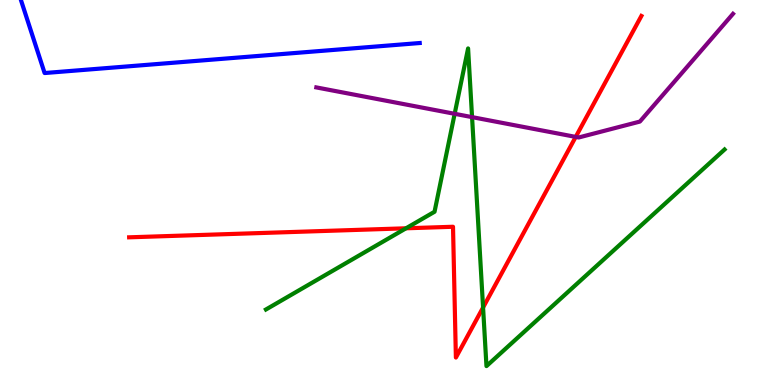[{'lines': ['blue', 'red'], 'intersections': []}, {'lines': ['green', 'red'], 'intersections': [{'x': 5.24, 'y': 4.07}, {'x': 6.23, 'y': 2.01}]}, {'lines': ['purple', 'red'], 'intersections': [{'x': 7.43, 'y': 6.44}]}, {'lines': ['blue', 'green'], 'intersections': []}, {'lines': ['blue', 'purple'], 'intersections': []}, {'lines': ['green', 'purple'], 'intersections': [{'x': 5.87, 'y': 7.04}, {'x': 6.09, 'y': 6.96}]}]